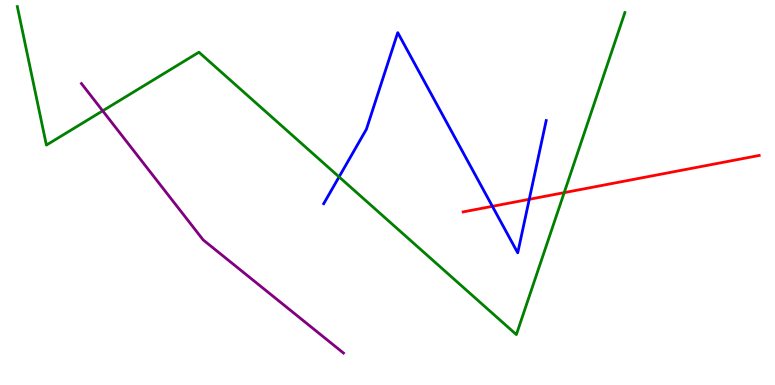[{'lines': ['blue', 'red'], 'intersections': [{'x': 6.35, 'y': 4.64}, {'x': 6.83, 'y': 4.82}]}, {'lines': ['green', 'red'], 'intersections': [{'x': 7.28, 'y': 5.0}]}, {'lines': ['purple', 'red'], 'intersections': []}, {'lines': ['blue', 'green'], 'intersections': [{'x': 4.38, 'y': 5.41}]}, {'lines': ['blue', 'purple'], 'intersections': []}, {'lines': ['green', 'purple'], 'intersections': [{'x': 1.32, 'y': 7.12}]}]